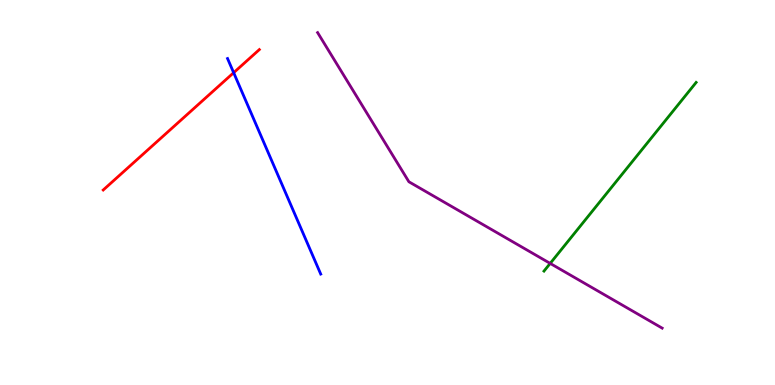[{'lines': ['blue', 'red'], 'intersections': [{'x': 3.01, 'y': 8.11}]}, {'lines': ['green', 'red'], 'intersections': []}, {'lines': ['purple', 'red'], 'intersections': []}, {'lines': ['blue', 'green'], 'intersections': []}, {'lines': ['blue', 'purple'], 'intersections': []}, {'lines': ['green', 'purple'], 'intersections': [{'x': 7.1, 'y': 3.16}]}]